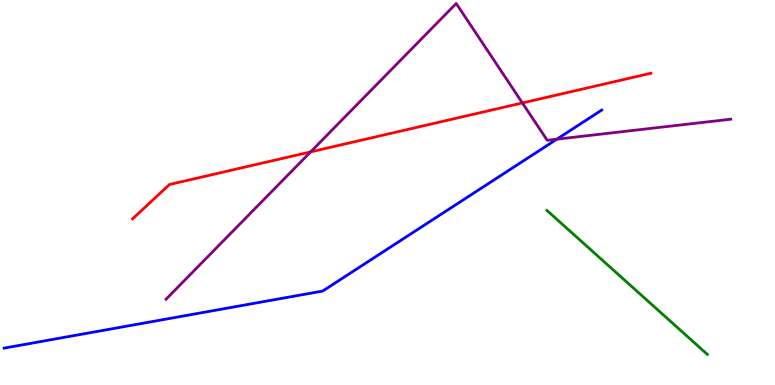[{'lines': ['blue', 'red'], 'intersections': []}, {'lines': ['green', 'red'], 'intersections': []}, {'lines': ['purple', 'red'], 'intersections': [{'x': 4.01, 'y': 6.05}, {'x': 6.74, 'y': 7.33}]}, {'lines': ['blue', 'green'], 'intersections': []}, {'lines': ['blue', 'purple'], 'intersections': [{'x': 7.18, 'y': 6.38}]}, {'lines': ['green', 'purple'], 'intersections': []}]